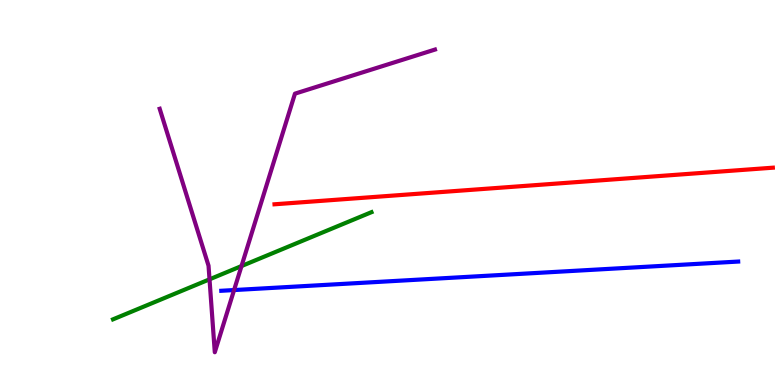[{'lines': ['blue', 'red'], 'intersections': []}, {'lines': ['green', 'red'], 'intersections': []}, {'lines': ['purple', 'red'], 'intersections': []}, {'lines': ['blue', 'green'], 'intersections': []}, {'lines': ['blue', 'purple'], 'intersections': [{'x': 3.02, 'y': 2.47}]}, {'lines': ['green', 'purple'], 'intersections': [{'x': 2.7, 'y': 2.74}, {'x': 3.12, 'y': 3.09}]}]